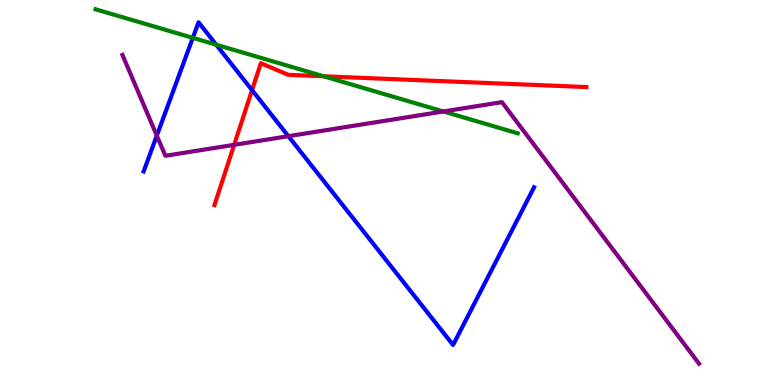[{'lines': ['blue', 'red'], 'intersections': [{'x': 3.25, 'y': 7.66}]}, {'lines': ['green', 'red'], 'intersections': [{'x': 4.18, 'y': 8.02}]}, {'lines': ['purple', 'red'], 'intersections': [{'x': 3.02, 'y': 6.24}]}, {'lines': ['blue', 'green'], 'intersections': [{'x': 2.49, 'y': 9.02}, {'x': 2.79, 'y': 8.84}]}, {'lines': ['blue', 'purple'], 'intersections': [{'x': 2.02, 'y': 6.48}, {'x': 3.72, 'y': 6.46}]}, {'lines': ['green', 'purple'], 'intersections': [{'x': 5.72, 'y': 7.1}]}]